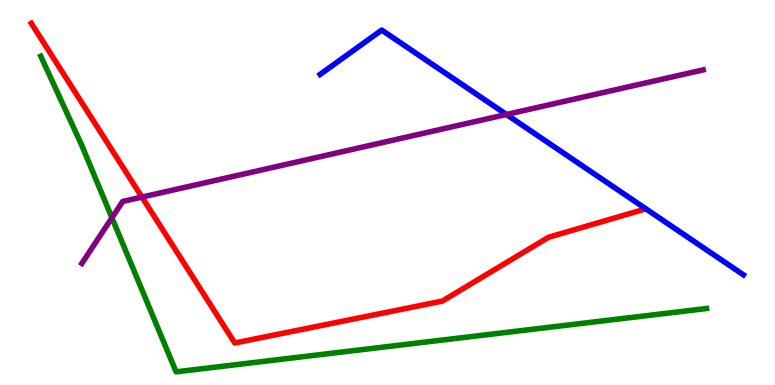[{'lines': ['blue', 'red'], 'intersections': []}, {'lines': ['green', 'red'], 'intersections': []}, {'lines': ['purple', 'red'], 'intersections': [{'x': 1.83, 'y': 4.88}]}, {'lines': ['blue', 'green'], 'intersections': []}, {'lines': ['blue', 'purple'], 'intersections': [{'x': 6.53, 'y': 7.03}]}, {'lines': ['green', 'purple'], 'intersections': [{'x': 1.44, 'y': 4.34}]}]